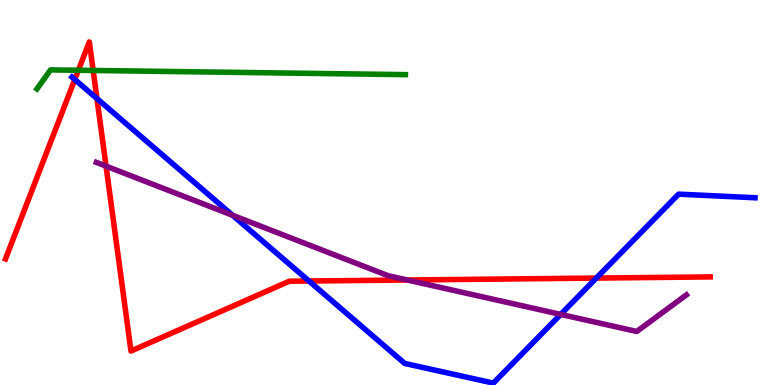[{'lines': ['blue', 'red'], 'intersections': [{'x': 0.965, 'y': 7.93}, {'x': 1.25, 'y': 7.44}, {'x': 3.99, 'y': 2.7}, {'x': 7.69, 'y': 2.78}]}, {'lines': ['green', 'red'], 'intersections': [{'x': 1.01, 'y': 8.17}, {'x': 1.2, 'y': 8.17}]}, {'lines': ['purple', 'red'], 'intersections': [{'x': 1.37, 'y': 5.68}, {'x': 5.26, 'y': 2.73}]}, {'lines': ['blue', 'green'], 'intersections': []}, {'lines': ['blue', 'purple'], 'intersections': [{'x': 3.0, 'y': 4.41}, {'x': 7.23, 'y': 1.83}]}, {'lines': ['green', 'purple'], 'intersections': []}]